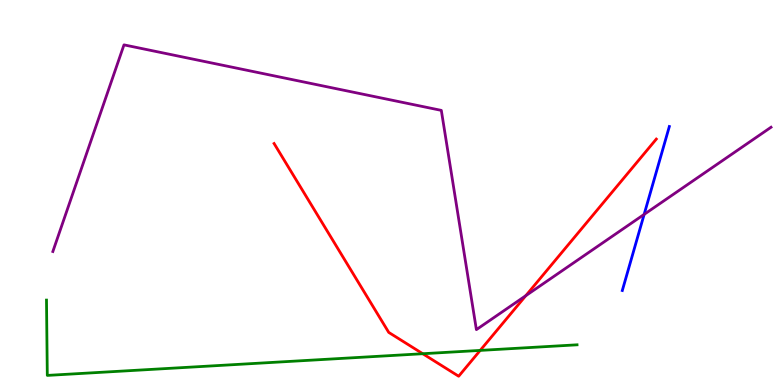[{'lines': ['blue', 'red'], 'intersections': []}, {'lines': ['green', 'red'], 'intersections': [{'x': 5.45, 'y': 0.812}, {'x': 6.2, 'y': 0.898}]}, {'lines': ['purple', 'red'], 'intersections': [{'x': 6.78, 'y': 2.32}]}, {'lines': ['blue', 'green'], 'intersections': []}, {'lines': ['blue', 'purple'], 'intersections': [{'x': 8.31, 'y': 4.43}]}, {'lines': ['green', 'purple'], 'intersections': []}]